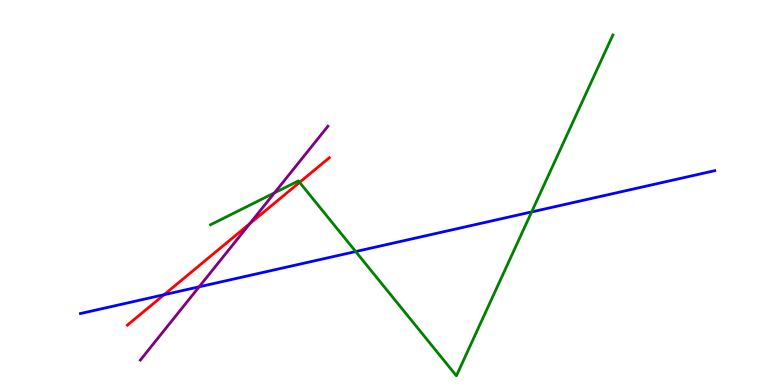[{'lines': ['blue', 'red'], 'intersections': [{'x': 2.12, 'y': 2.35}]}, {'lines': ['green', 'red'], 'intersections': [{'x': 3.87, 'y': 5.26}]}, {'lines': ['purple', 'red'], 'intersections': [{'x': 3.22, 'y': 4.19}]}, {'lines': ['blue', 'green'], 'intersections': [{'x': 4.59, 'y': 3.47}, {'x': 6.86, 'y': 4.5}]}, {'lines': ['blue', 'purple'], 'intersections': [{'x': 2.57, 'y': 2.55}]}, {'lines': ['green', 'purple'], 'intersections': [{'x': 3.54, 'y': 4.99}]}]